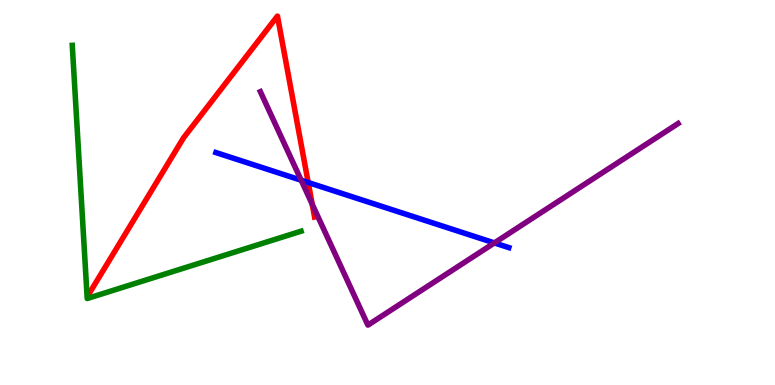[{'lines': ['blue', 'red'], 'intersections': [{'x': 3.98, 'y': 5.26}]}, {'lines': ['green', 'red'], 'intersections': []}, {'lines': ['purple', 'red'], 'intersections': [{'x': 4.03, 'y': 4.7}]}, {'lines': ['blue', 'green'], 'intersections': []}, {'lines': ['blue', 'purple'], 'intersections': [{'x': 3.89, 'y': 5.32}, {'x': 6.38, 'y': 3.69}]}, {'lines': ['green', 'purple'], 'intersections': []}]